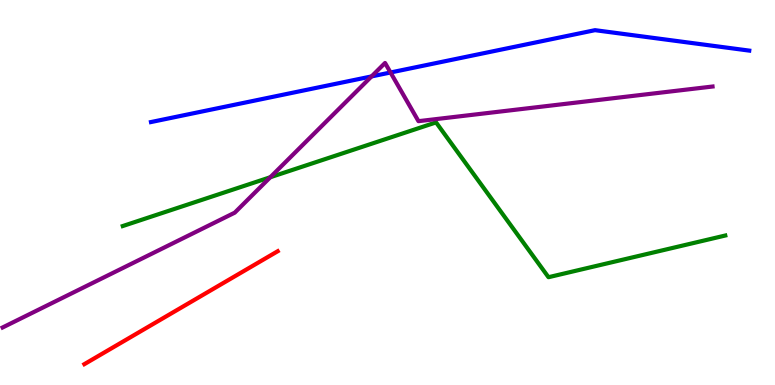[{'lines': ['blue', 'red'], 'intersections': []}, {'lines': ['green', 'red'], 'intersections': []}, {'lines': ['purple', 'red'], 'intersections': []}, {'lines': ['blue', 'green'], 'intersections': []}, {'lines': ['blue', 'purple'], 'intersections': [{'x': 4.79, 'y': 8.02}, {'x': 5.04, 'y': 8.12}]}, {'lines': ['green', 'purple'], 'intersections': [{'x': 3.49, 'y': 5.4}]}]